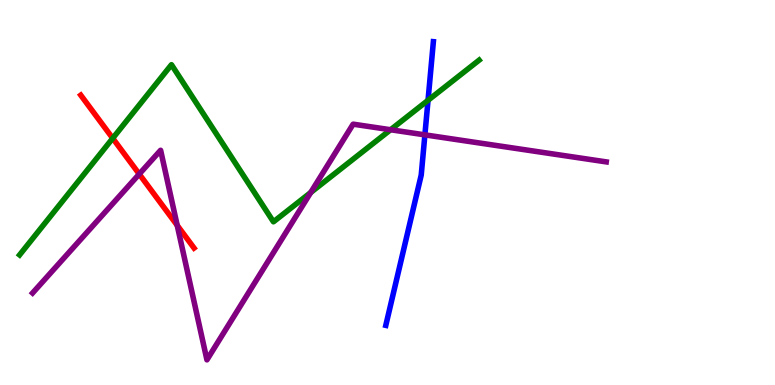[{'lines': ['blue', 'red'], 'intersections': []}, {'lines': ['green', 'red'], 'intersections': [{'x': 1.45, 'y': 6.41}]}, {'lines': ['purple', 'red'], 'intersections': [{'x': 1.8, 'y': 5.48}, {'x': 2.29, 'y': 4.15}]}, {'lines': ['blue', 'green'], 'intersections': [{'x': 5.52, 'y': 7.39}]}, {'lines': ['blue', 'purple'], 'intersections': [{'x': 5.48, 'y': 6.5}]}, {'lines': ['green', 'purple'], 'intersections': [{'x': 4.01, 'y': 5.0}, {'x': 5.04, 'y': 6.63}]}]